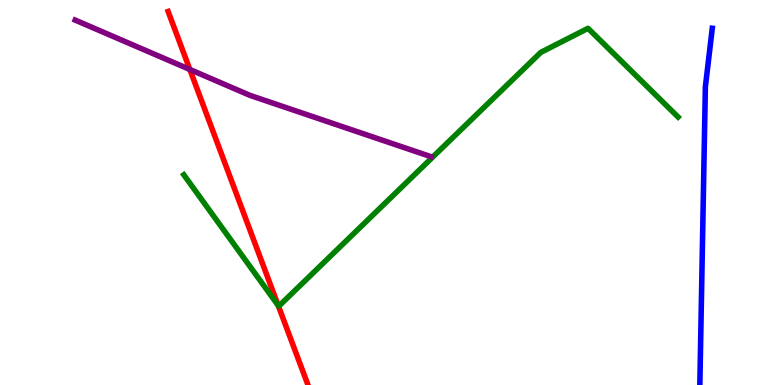[{'lines': ['blue', 'red'], 'intersections': []}, {'lines': ['green', 'red'], 'intersections': [{'x': 3.59, 'y': 2.06}]}, {'lines': ['purple', 'red'], 'intersections': [{'x': 2.45, 'y': 8.2}]}, {'lines': ['blue', 'green'], 'intersections': []}, {'lines': ['blue', 'purple'], 'intersections': []}, {'lines': ['green', 'purple'], 'intersections': []}]